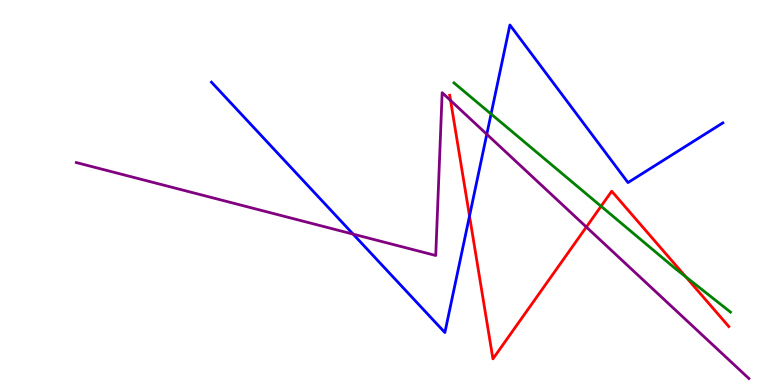[{'lines': ['blue', 'red'], 'intersections': [{'x': 6.06, 'y': 4.39}]}, {'lines': ['green', 'red'], 'intersections': [{'x': 7.76, 'y': 4.64}, {'x': 8.85, 'y': 2.81}]}, {'lines': ['purple', 'red'], 'intersections': [{'x': 5.81, 'y': 7.39}, {'x': 7.57, 'y': 4.1}]}, {'lines': ['blue', 'green'], 'intersections': [{'x': 6.34, 'y': 7.04}]}, {'lines': ['blue', 'purple'], 'intersections': [{'x': 4.56, 'y': 3.92}, {'x': 6.28, 'y': 6.51}]}, {'lines': ['green', 'purple'], 'intersections': []}]